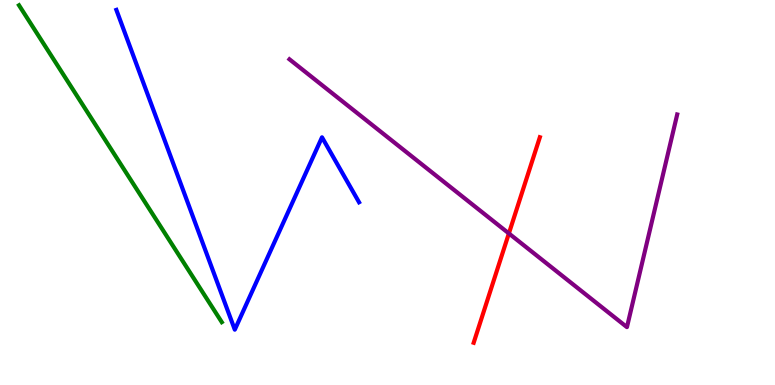[{'lines': ['blue', 'red'], 'intersections': []}, {'lines': ['green', 'red'], 'intersections': []}, {'lines': ['purple', 'red'], 'intersections': [{'x': 6.57, 'y': 3.94}]}, {'lines': ['blue', 'green'], 'intersections': []}, {'lines': ['blue', 'purple'], 'intersections': []}, {'lines': ['green', 'purple'], 'intersections': []}]